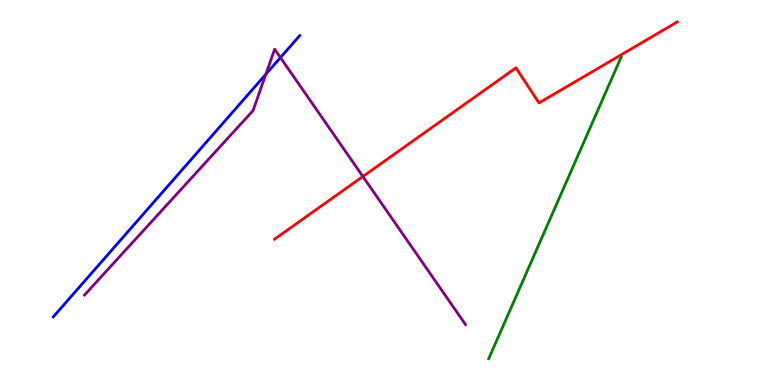[{'lines': ['blue', 'red'], 'intersections': []}, {'lines': ['green', 'red'], 'intersections': []}, {'lines': ['purple', 'red'], 'intersections': [{'x': 4.68, 'y': 5.42}]}, {'lines': ['blue', 'green'], 'intersections': []}, {'lines': ['blue', 'purple'], 'intersections': [{'x': 3.43, 'y': 8.07}, {'x': 3.62, 'y': 8.5}]}, {'lines': ['green', 'purple'], 'intersections': []}]